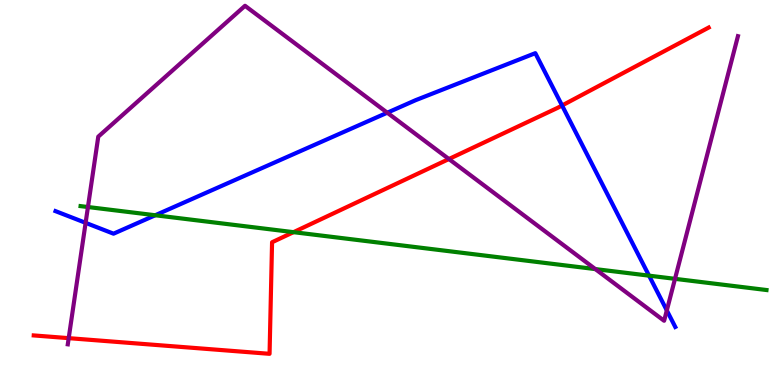[{'lines': ['blue', 'red'], 'intersections': [{'x': 7.25, 'y': 7.26}]}, {'lines': ['green', 'red'], 'intersections': [{'x': 3.79, 'y': 3.97}]}, {'lines': ['purple', 'red'], 'intersections': [{'x': 0.886, 'y': 1.22}, {'x': 5.79, 'y': 5.87}]}, {'lines': ['blue', 'green'], 'intersections': [{'x': 2.0, 'y': 4.41}, {'x': 8.37, 'y': 2.84}]}, {'lines': ['blue', 'purple'], 'intersections': [{'x': 1.1, 'y': 4.21}, {'x': 5.0, 'y': 7.07}, {'x': 8.6, 'y': 1.94}]}, {'lines': ['green', 'purple'], 'intersections': [{'x': 1.13, 'y': 4.62}, {'x': 7.68, 'y': 3.01}, {'x': 8.71, 'y': 2.76}]}]